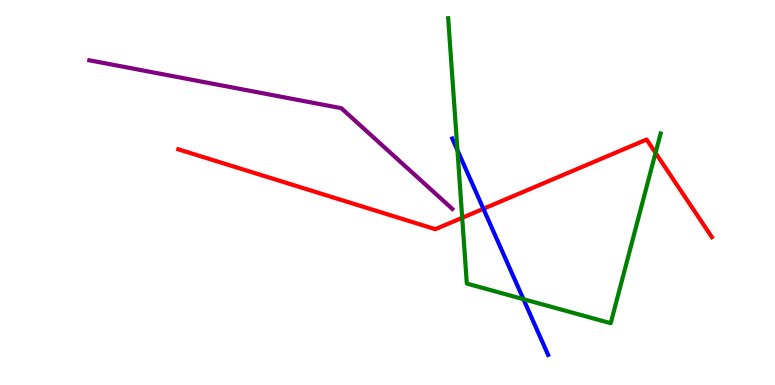[{'lines': ['blue', 'red'], 'intersections': [{'x': 6.24, 'y': 4.58}]}, {'lines': ['green', 'red'], 'intersections': [{'x': 5.96, 'y': 4.34}, {'x': 8.46, 'y': 6.03}]}, {'lines': ['purple', 'red'], 'intersections': []}, {'lines': ['blue', 'green'], 'intersections': [{'x': 5.9, 'y': 6.1}, {'x': 6.75, 'y': 2.23}]}, {'lines': ['blue', 'purple'], 'intersections': []}, {'lines': ['green', 'purple'], 'intersections': []}]